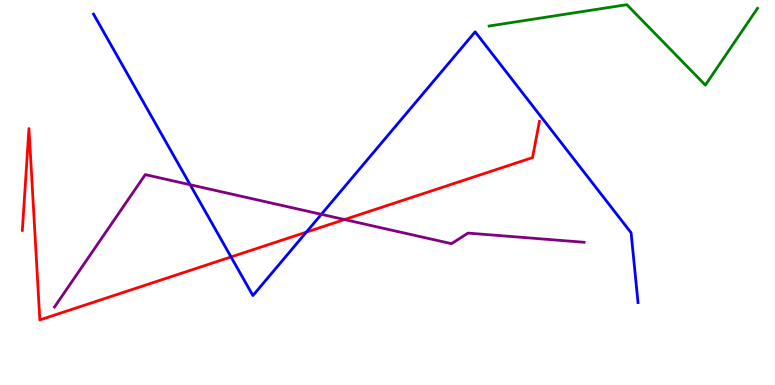[{'lines': ['blue', 'red'], 'intersections': [{'x': 2.98, 'y': 3.33}, {'x': 3.95, 'y': 3.97}]}, {'lines': ['green', 'red'], 'intersections': []}, {'lines': ['purple', 'red'], 'intersections': [{'x': 4.45, 'y': 4.3}]}, {'lines': ['blue', 'green'], 'intersections': []}, {'lines': ['blue', 'purple'], 'intersections': [{'x': 2.45, 'y': 5.2}, {'x': 4.15, 'y': 4.43}]}, {'lines': ['green', 'purple'], 'intersections': []}]